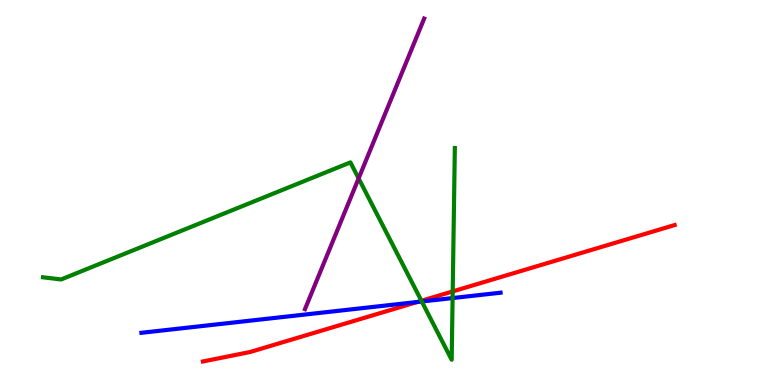[{'lines': ['blue', 'red'], 'intersections': [{'x': 5.39, 'y': 2.16}]}, {'lines': ['green', 'red'], 'intersections': [{'x': 5.44, 'y': 2.19}, {'x': 5.84, 'y': 2.43}]}, {'lines': ['purple', 'red'], 'intersections': []}, {'lines': ['blue', 'green'], 'intersections': [{'x': 5.44, 'y': 2.17}, {'x': 5.84, 'y': 2.26}]}, {'lines': ['blue', 'purple'], 'intersections': []}, {'lines': ['green', 'purple'], 'intersections': [{'x': 4.63, 'y': 5.37}]}]